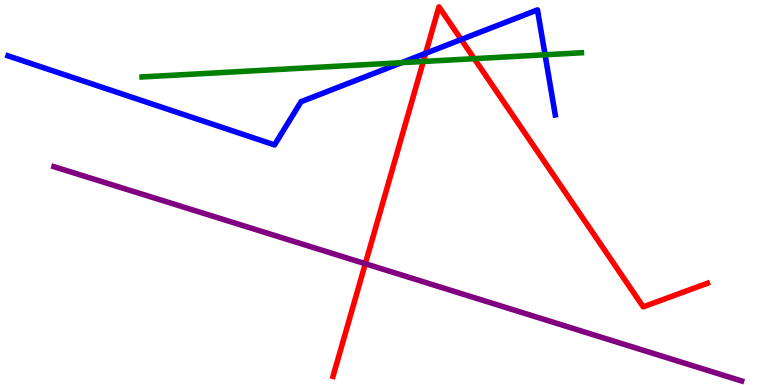[{'lines': ['blue', 'red'], 'intersections': [{'x': 5.49, 'y': 8.61}, {'x': 5.95, 'y': 8.97}]}, {'lines': ['green', 'red'], 'intersections': [{'x': 5.46, 'y': 8.4}, {'x': 6.12, 'y': 8.48}]}, {'lines': ['purple', 'red'], 'intersections': [{'x': 4.71, 'y': 3.15}]}, {'lines': ['blue', 'green'], 'intersections': [{'x': 5.18, 'y': 8.37}, {'x': 7.03, 'y': 8.58}]}, {'lines': ['blue', 'purple'], 'intersections': []}, {'lines': ['green', 'purple'], 'intersections': []}]